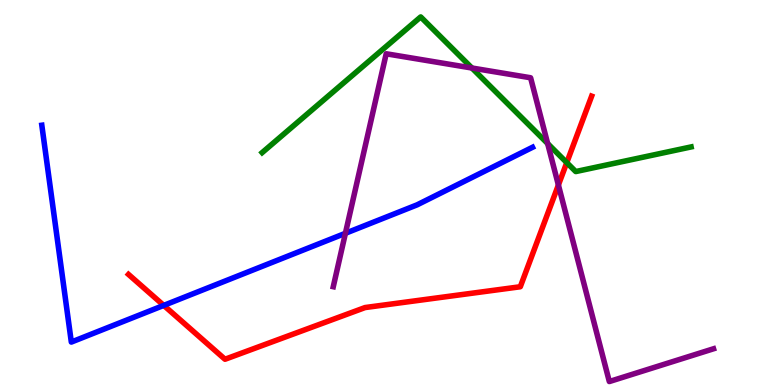[{'lines': ['blue', 'red'], 'intersections': [{'x': 2.11, 'y': 2.07}]}, {'lines': ['green', 'red'], 'intersections': [{'x': 7.31, 'y': 5.78}]}, {'lines': ['purple', 'red'], 'intersections': [{'x': 7.21, 'y': 5.19}]}, {'lines': ['blue', 'green'], 'intersections': []}, {'lines': ['blue', 'purple'], 'intersections': [{'x': 4.46, 'y': 3.94}]}, {'lines': ['green', 'purple'], 'intersections': [{'x': 6.09, 'y': 8.23}, {'x': 7.07, 'y': 6.27}]}]